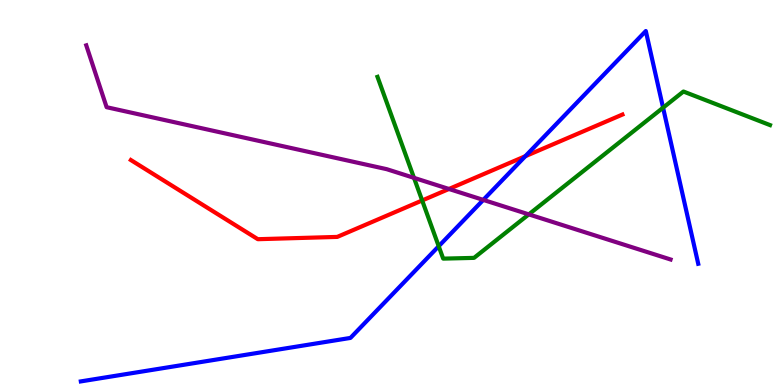[{'lines': ['blue', 'red'], 'intersections': [{'x': 6.78, 'y': 5.94}]}, {'lines': ['green', 'red'], 'intersections': [{'x': 5.45, 'y': 4.79}]}, {'lines': ['purple', 'red'], 'intersections': [{'x': 5.79, 'y': 5.09}]}, {'lines': ['blue', 'green'], 'intersections': [{'x': 5.66, 'y': 3.6}, {'x': 8.56, 'y': 7.2}]}, {'lines': ['blue', 'purple'], 'intersections': [{'x': 6.24, 'y': 4.81}]}, {'lines': ['green', 'purple'], 'intersections': [{'x': 5.34, 'y': 5.38}, {'x': 6.82, 'y': 4.43}]}]